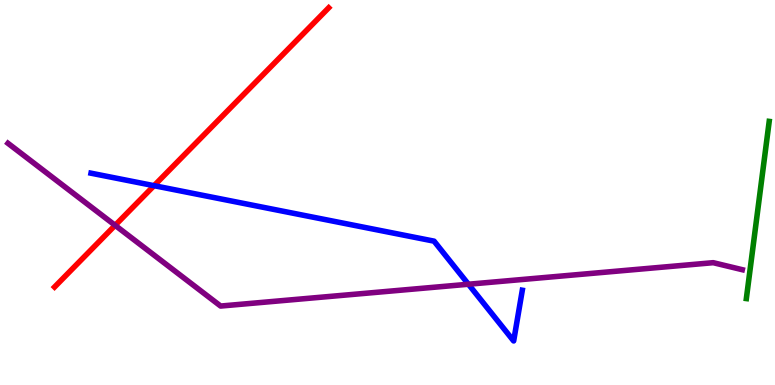[{'lines': ['blue', 'red'], 'intersections': [{'x': 1.99, 'y': 5.18}]}, {'lines': ['green', 'red'], 'intersections': []}, {'lines': ['purple', 'red'], 'intersections': [{'x': 1.49, 'y': 4.15}]}, {'lines': ['blue', 'green'], 'intersections': []}, {'lines': ['blue', 'purple'], 'intersections': [{'x': 6.04, 'y': 2.62}]}, {'lines': ['green', 'purple'], 'intersections': []}]